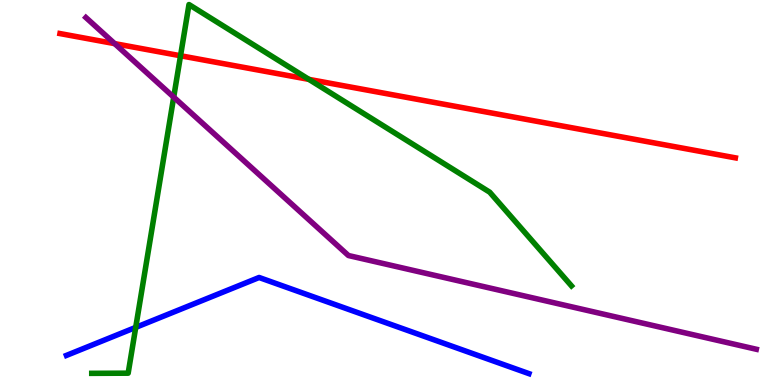[{'lines': ['blue', 'red'], 'intersections': []}, {'lines': ['green', 'red'], 'intersections': [{'x': 2.33, 'y': 8.55}, {'x': 3.99, 'y': 7.94}]}, {'lines': ['purple', 'red'], 'intersections': [{'x': 1.48, 'y': 8.87}]}, {'lines': ['blue', 'green'], 'intersections': [{'x': 1.75, 'y': 1.5}]}, {'lines': ['blue', 'purple'], 'intersections': []}, {'lines': ['green', 'purple'], 'intersections': [{'x': 2.24, 'y': 7.48}]}]